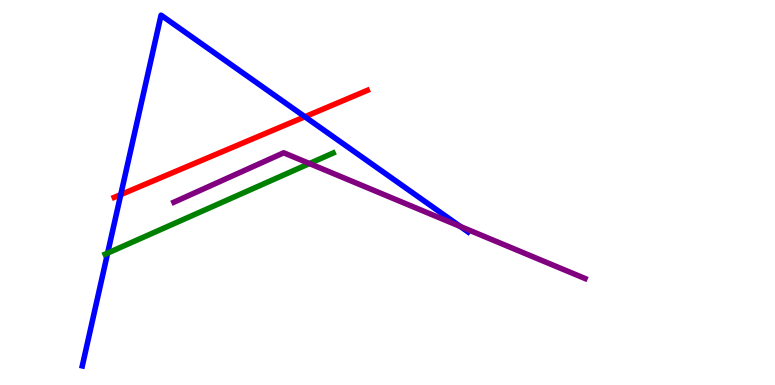[{'lines': ['blue', 'red'], 'intersections': [{'x': 1.56, 'y': 4.95}, {'x': 3.93, 'y': 6.97}]}, {'lines': ['green', 'red'], 'intersections': []}, {'lines': ['purple', 'red'], 'intersections': []}, {'lines': ['blue', 'green'], 'intersections': [{'x': 1.39, 'y': 3.43}]}, {'lines': ['blue', 'purple'], 'intersections': [{'x': 5.94, 'y': 4.12}]}, {'lines': ['green', 'purple'], 'intersections': [{'x': 3.99, 'y': 5.75}]}]